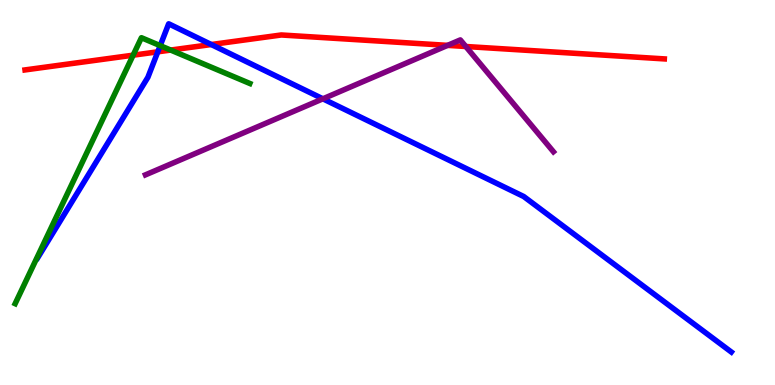[{'lines': ['blue', 'red'], 'intersections': [{'x': 2.04, 'y': 8.65}, {'x': 2.73, 'y': 8.84}]}, {'lines': ['green', 'red'], 'intersections': [{'x': 1.72, 'y': 8.57}, {'x': 2.2, 'y': 8.7}]}, {'lines': ['purple', 'red'], 'intersections': [{'x': 5.78, 'y': 8.82}, {'x': 6.01, 'y': 8.79}]}, {'lines': ['blue', 'green'], 'intersections': [{'x': 2.07, 'y': 8.81}]}, {'lines': ['blue', 'purple'], 'intersections': [{'x': 4.17, 'y': 7.43}]}, {'lines': ['green', 'purple'], 'intersections': []}]